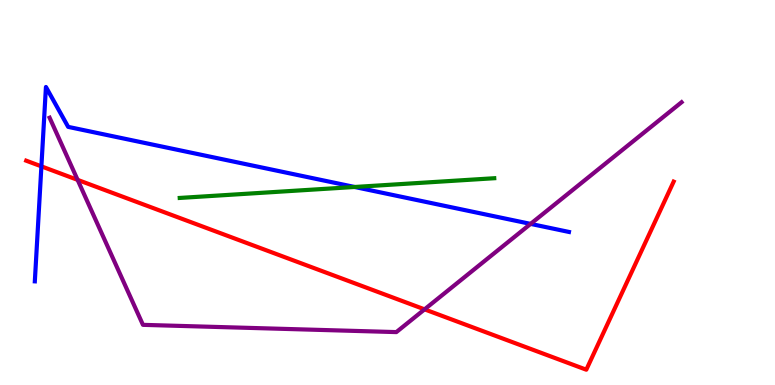[{'lines': ['blue', 'red'], 'intersections': [{'x': 0.534, 'y': 5.68}]}, {'lines': ['green', 'red'], 'intersections': []}, {'lines': ['purple', 'red'], 'intersections': [{'x': 1.0, 'y': 5.33}, {'x': 5.48, 'y': 1.96}]}, {'lines': ['blue', 'green'], 'intersections': [{'x': 4.58, 'y': 5.14}]}, {'lines': ['blue', 'purple'], 'intersections': [{'x': 6.85, 'y': 4.18}]}, {'lines': ['green', 'purple'], 'intersections': []}]